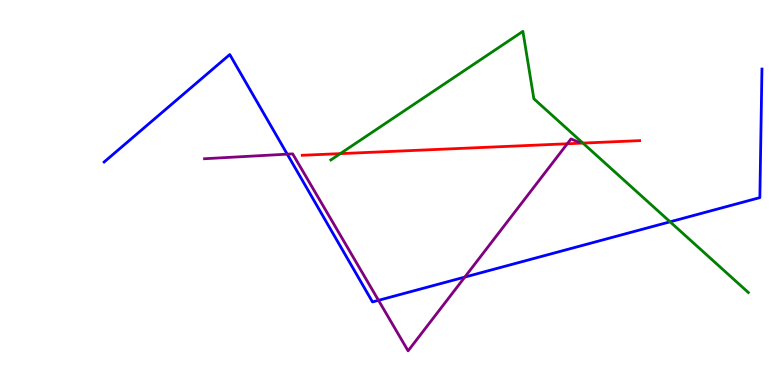[{'lines': ['blue', 'red'], 'intersections': []}, {'lines': ['green', 'red'], 'intersections': [{'x': 4.39, 'y': 6.01}, {'x': 7.52, 'y': 6.28}]}, {'lines': ['purple', 'red'], 'intersections': [{'x': 7.32, 'y': 6.27}]}, {'lines': ['blue', 'green'], 'intersections': [{'x': 8.65, 'y': 4.24}]}, {'lines': ['blue', 'purple'], 'intersections': [{'x': 3.71, 'y': 6.0}, {'x': 4.88, 'y': 2.2}, {'x': 6.0, 'y': 2.8}]}, {'lines': ['green', 'purple'], 'intersections': []}]